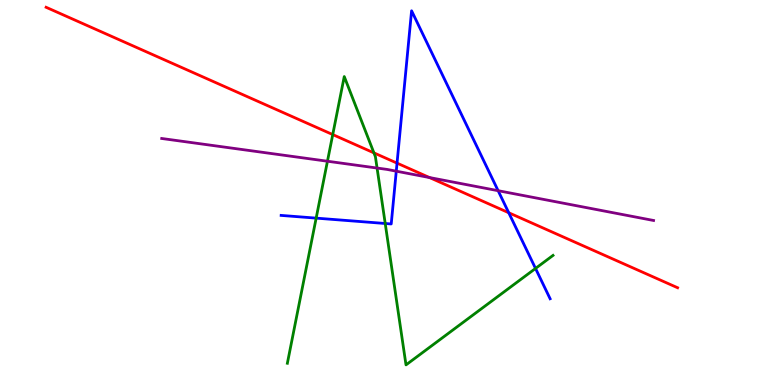[{'lines': ['blue', 'red'], 'intersections': [{'x': 5.12, 'y': 5.76}, {'x': 6.56, 'y': 4.47}]}, {'lines': ['green', 'red'], 'intersections': [{'x': 4.29, 'y': 6.5}, {'x': 4.82, 'y': 6.03}]}, {'lines': ['purple', 'red'], 'intersections': [{'x': 5.54, 'y': 5.39}]}, {'lines': ['blue', 'green'], 'intersections': [{'x': 4.08, 'y': 4.33}, {'x': 4.97, 'y': 4.2}, {'x': 6.91, 'y': 3.03}]}, {'lines': ['blue', 'purple'], 'intersections': [{'x': 5.11, 'y': 5.55}, {'x': 6.43, 'y': 5.05}]}, {'lines': ['green', 'purple'], 'intersections': [{'x': 4.23, 'y': 5.81}, {'x': 4.87, 'y': 5.64}]}]